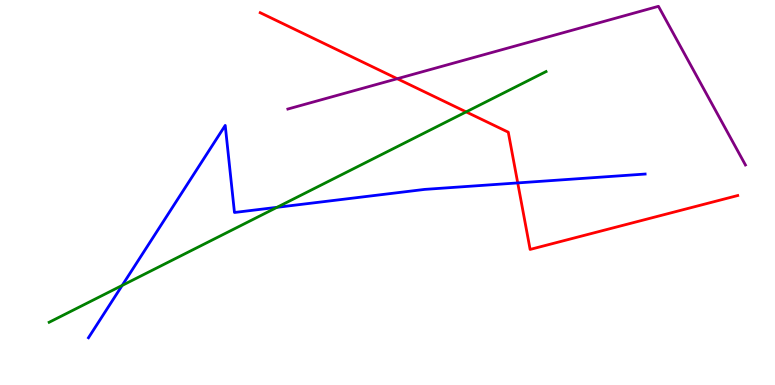[{'lines': ['blue', 'red'], 'intersections': [{'x': 6.68, 'y': 5.25}]}, {'lines': ['green', 'red'], 'intersections': [{'x': 6.01, 'y': 7.09}]}, {'lines': ['purple', 'red'], 'intersections': [{'x': 5.13, 'y': 7.96}]}, {'lines': ['blue', 'green'], 'intersections': [{'x': 1.58, 'y': 2.59}, {'x': 3.57, 'y': 4.61}]}, {'lines': ['blue', 'purple'], 'intersections': []}, {'lines': ['green', 'purple'], 'intersections': []}]